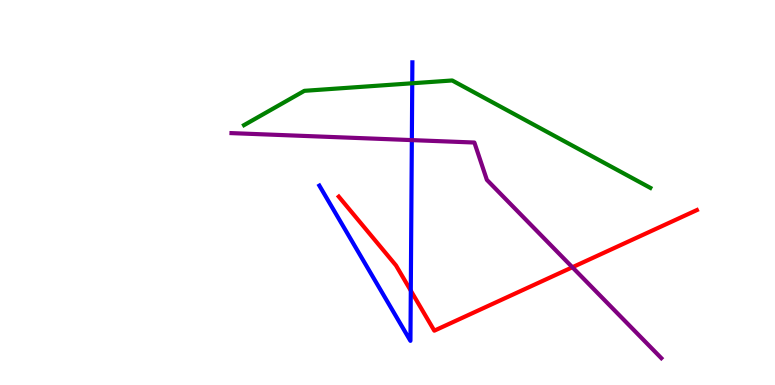[{'lines': ['blue', 'red'], 'intersections': [{'x': 5.3, 'y': 2.45}]}, {'lines': ['green', 'red'], 'intersections': []}, {'lines': ['purple', 'red'], 'intersections': [{'x': 7.39, 'y': 3.06}]}, {'lines': ['blue', 'green'], 'intersections': [{'x': 5.32, 'y': 7.84}]}, {'lines': ['blue', 'purple'], 'intersections': [{'x': 5.31, 'y': 6.36}]}, {'lines': ['green', 'purple'], 'intersections': []}]